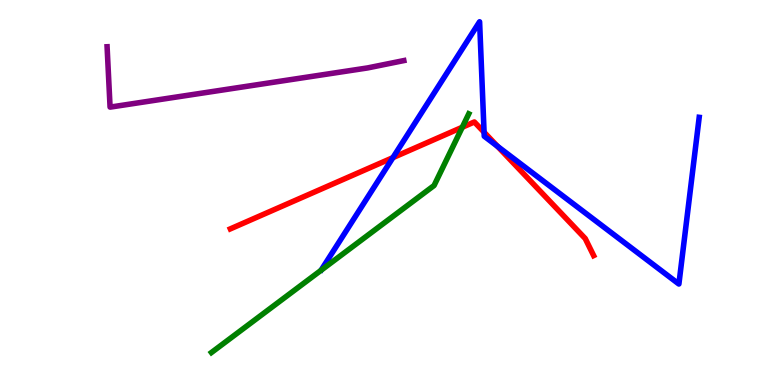[{'lines': ['blue', 'red'], 'intersections': [{'x': 5.07, 'y': 5.91}, {'x': 6.25, 'y': 6.57}, {'x': 6.42, 'y': 6.2}]}, {'lines': ['green', 'red'], 'intersections': [{'x': 5.96, 'y': 6.69}]}, {'lines': ['purple', 'red'], 'intersections': []}, {'lines': ['blue', 'green'], 'intersections': []}, {'lines': ['blue', 'purple'], 'intersections': []}, {'lines': ['green', 'purple'], 'intersections': []}]